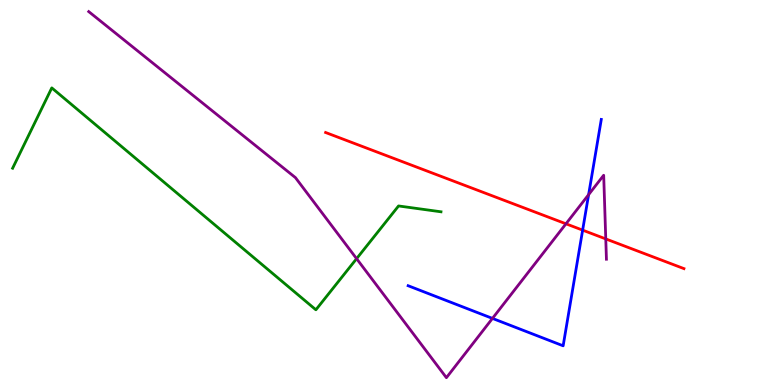[{'lines': ['blue', 'red'], 'intersections': [{'x': 7.52, 'y': 4.02}]}, {'lines': ['green', 'red'], 'intersections': []}, {'lines': ['purple', 'red'], 'intersections': [{'x': 7.3, 'y': 4.19}, {'x': 7.82, 'y': 3.79}]}, {'lines': ['blue', 'green'], 'intersections': []}, {'lines': ['blue', 'purple'], 'intersections': [{'x': 6.35, 'y': 1.73}, {'x': 7.6, 'y': 4.94}]}, {'lines': ['green', 'purple'], 'intersections': [{'x': 4.6, 'y': 3.28}]}]